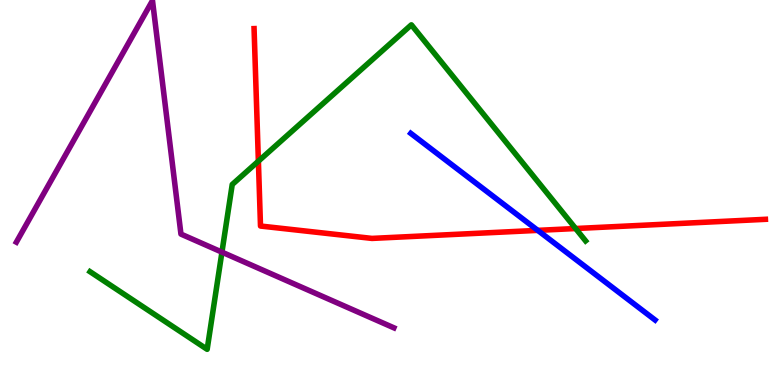[{'lines': ['blue', 'red'], 'intersections': [{'x': 6.94, 'y': 4.02}]}, {'lines': ['green', 'red'], 'intersections': [{'x': 3.33, 'y': 5.81}, {'x': 7.43, 'y': 4.06}]}, {'lines': ['purple', 'red'], 'intersections': []}, {'lines': ['blue', 'green'], 'intersections': []}, {'lines': ['blue', 'purple'], 'intersections': []}, {'lines': ['green', 'purple'], 'intersections': [{'x': 2.86, 'y': 3.45}]}]